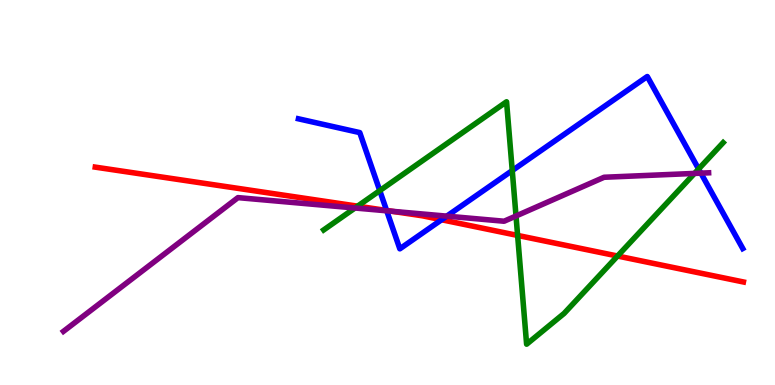[{'lines': ['blue', 'red'], 'intersections': [{'x': 4.99, 'y': 4.53}, {'x': 5.7, 'y': 4.29}]}, {'lines': ['green', 'red'], 'intersections': [{'x': 4.61, 'y': 4.65}, {'x': 6.68, 'y': 3.89}, {'x': 7.97, 'y': 3.35}]}, {'lines': ['purple', 'red'], 'intersections': [{'x': 5.06, 'y': 4.51}]}, {'lines': ['blue', 'green'], 'intersections': [{'x': 4.9, 'y': 5.05}, {'x': 6.61, 'y': 5.57}, {'x': 9.01, 'y': 5.61}]}, {'lines': ['blue', 'purple'], 'intersections': [{'x': 4.99, 'y': 4.52}, {'x': 5.76, 'y': 4.39}, {'x': 9.04, 'y': 5.5}]}, {'lines': ['green', 'purple'], 'intersections': [{'x': 4.58, 'y': 4.6}, {'x': 6.66, 'y': 4.39}, {'x': 8.96, 'y': 5.5}]}]